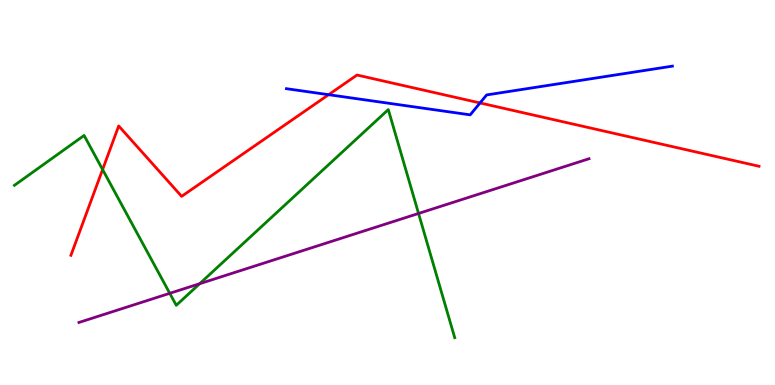[{'lines': ['blue', 'red'], 'intersections': [{'x': 4.24, 'y': 7.54}, {'x': 6.19, 'y': 7.33}]}, {'lines': ['green', 'red'], 'intersections': [{'x': 1.32, 'y': 5.6}]}, {'lines': ['purple', 'red'], 'intersections': []}, {'lines': ['blue', 'green'], 'intersections': []}, {'lines': ['blue', 'purple'], 'intersections': []}, {'lines': ['green', 'purple'], 'intersections': [{'x': 2.19, 'y': 2.38}, {'x': 2.58, 'y': 2.63}, {'x': 5.4, 'y': 4.46}]}]